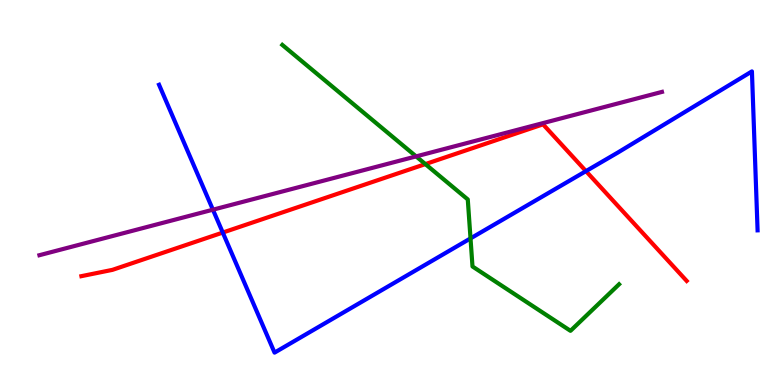[{'lines': ['blue', 'red'], 'intersections': [{'x': 2.87, 'y': 3.96}, {'x': 7.56, 'y': 5.56}]}, {'lines': ['green', 'red'], 'intersections': [{'x': 5.49, 'y': 5.74}]}, {'lines': ['purple', 'red'], 'intersections': []}, {'lines': ['blue', 'green'], 'intersections': [{'x': 6.07, 'y': 3.81}]}, {'lines': ['blue', 'purple'], 'intersections': [{'x': 2.75, 'y': 4.55}]}, {'lines': ['green', 'purple'], 'intersections': [{'x': 5.37, 'y': 5.94}]}]